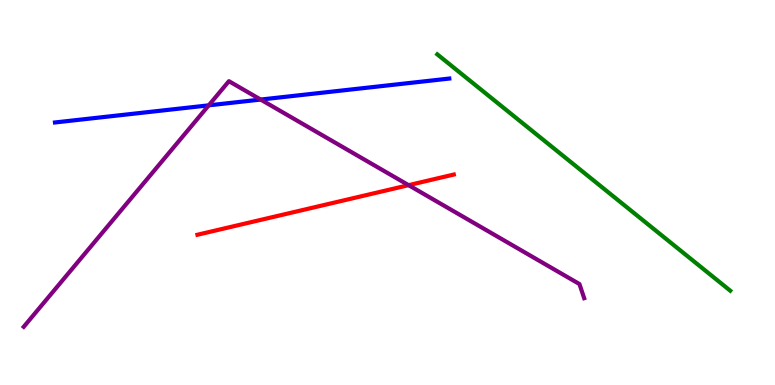[{'lines': ['blue', 'red'], 'intersections': []}, {'lines': ['green', 'red'], 'intersections': []}, {'lines': ['purple', 'red'], 'intersections': [{'x': 5.27, 'y': 5.19}]}, {'lines': ['blue', 'green'], 'intersections': []}, {'lines': ['blue', 'purple'], 'intersections': [{'x': 2.69, 'y': 7.26}, {'x': 3.36, 'y': 7.41}]}, {'lines': ['green', 'purple'], 'intersections': []}]